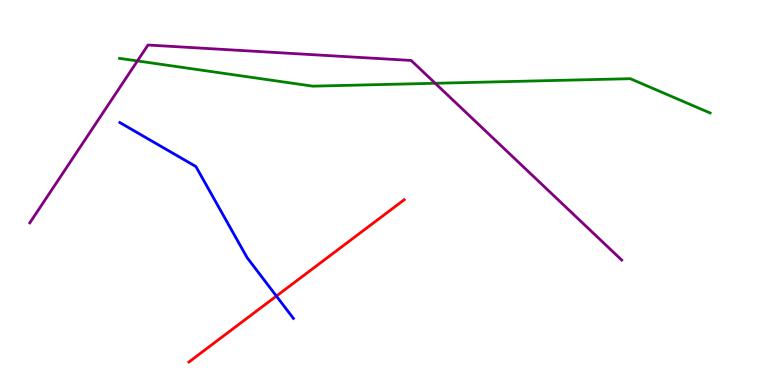[{'lines': ['blue', 'red'], 'intersections': [{'x': 3.57, 'y': 2.31}]}, {'lines': ['green', 'red'], 'intersections': []}, {'lines': ['purple', 'red'], 'intersections': []}, {'lines': ['blue', 'green'], 'intersections': []}, {'lines': ['blue', 'purple'], 'intersections': []}, {'lines': ['green', 'purple'], 'intersections': [{'x': 1.77, 'y': 8.42}, {'x': 5.62, 'y': 7.84}]}]